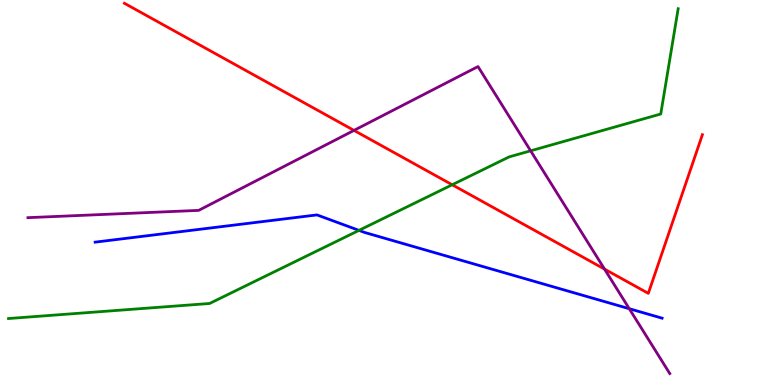[{'lines': ['blue', 'red'], 'intersections': []}, {'lines': ['green', 'red'], 'intersections': [{'x': 5.83, 'y': 5.2}]}, {'lines': ['purple', 'red'], 'intersections': [{'x': 4.57, 'y': 6.61}, {'x': 7.8, 'y': 3.01}]}, {'lines': ['blue', 'green'], 'intersections': [{'x': 4.63, 'y': 4.02}]}, {'lines': ['blue', 'purple'], 'intersections': [{'x': 8.12, 'y': 1.98}]}, {'lines': ['green', 'purple'], 'intersections': [{'x': 6.85, 'y': 6.08}]}]